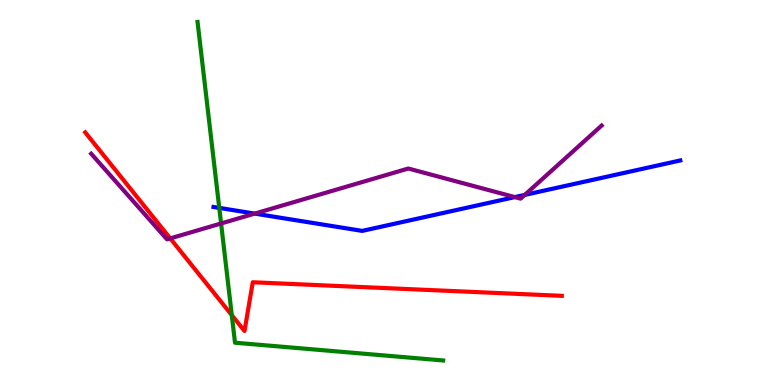[{'lines': ['blue', 'red'], 'intersections': []}, {'lines': ['green', 'red'], 'intersections': [{'x': 2.99, 'y': 1.81}]}, {'lines': ['purple', 'red'], 'intersections': [{'x': 2.2, 'y': 3.81}]}, {'lines': ['blue', 'green'], 'intersections': [{'x': 2.83, 'y': 4.6}]}, {'lines': ['blue', 'purple'], 'intersections': [{'x': 3.29, 'y': 4.45}, {'x': 6.64, 'y': 4.88}, {'x': 6.77, 'y': 4.94}]}, {'lines': ['green', 'purple'], 'intersections': [{'x': 2.85, 'y': 4.2}]}]